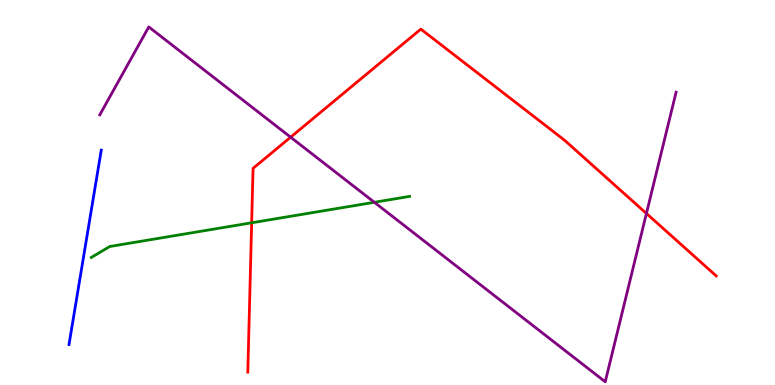[{'lines': ['blue', 'red'], 'intersections': []}, {'lines': ['green', 'red'], 'intersections': [{'x': 3.25, 'y': 4.21}]}, {'lines': ['purple', 'red'], 'intersections': [{'x': 3.75, 'y': 6.44}, {'x': 8.34, 'y': 4.46}]}, {'lines': ['blue', 'green'], 'intersections': []}, {'lines': ['blue', 'purple'], 'intersections': []}, {'lines': ['green', 'purple'], 'intersections': [{'x': 4.83, 'y': 4.75}]}]